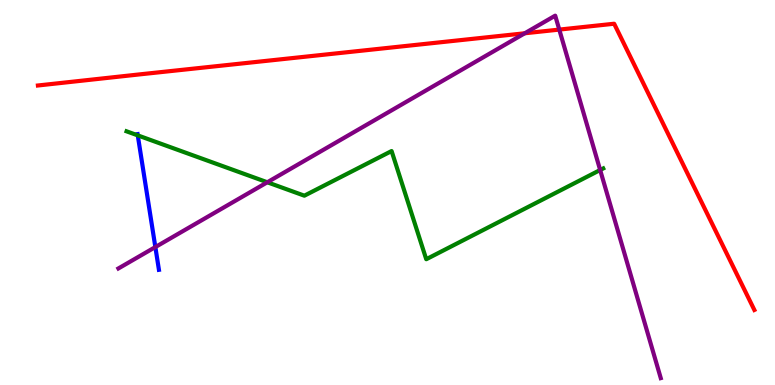[{'lines': ['blue', 'red'], 'intersections': []}, {'lines': ['green', 'red'], 'intersections': []}, {'lines': ['purple', 'red'], 'intersections': [{'x': 6.77, 'y': 9.14}, {'x': 7.22, 'y': 9.23}]}, {'lines': ['blue', 'green'], 'intersections': [{'x': 1.78, 'y': 6.48}]}, {'lines': ['blue', 'purple'], 'intersections': [{'x': 2.0, 'y': 3.58}]}, {'lines': ['green', 'purple'], 'intersections': [{'x': 3.45, 'y': 5.27}, {'x': 7.74, 'y': 5.58}]}]